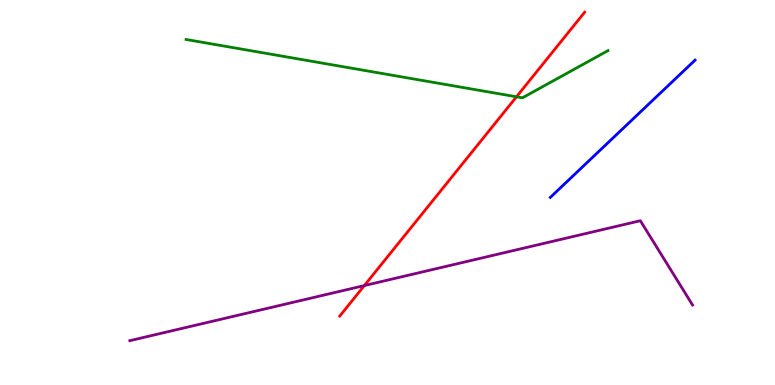[{'lines': ['blue', 'red'], 'intersections': []}, {'lines': ['green', 'red'], 'intersections': [{'x': 6.66, 'y': 7.49}]}, {'lines': ['purple', 'red'], 'intersections': [{'x': 4.7, 'y': 2.58}]}, {'lines': ['blue', 'green'], 'intersections': []}, {'lines': ['blue', 'purple'], 'intersections': []}, {'lines': ['green', 'purple'], 'intersections': []}]